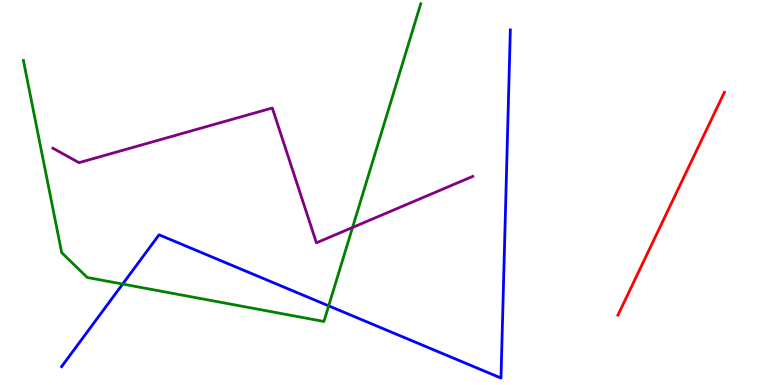[{'lines': ['blue', 'red'], 'intersections': []}, {'lines': ['green', 'red'], 'intersections': []}, {'lines': ['purple', 'red'], 'intersections': []}, {'lines': ['blue', 'green'], 'intersections': [{'x': 1.58, 'y': 2.62}, {'x': 4.24, 'y': 2.06}]}, {'lines': ['blue', 'purple'], 'intersections': []}, {'lines': ['green', 'purple'], 'intersections': [{'x': 4.55, 'y': 4.09}]}]